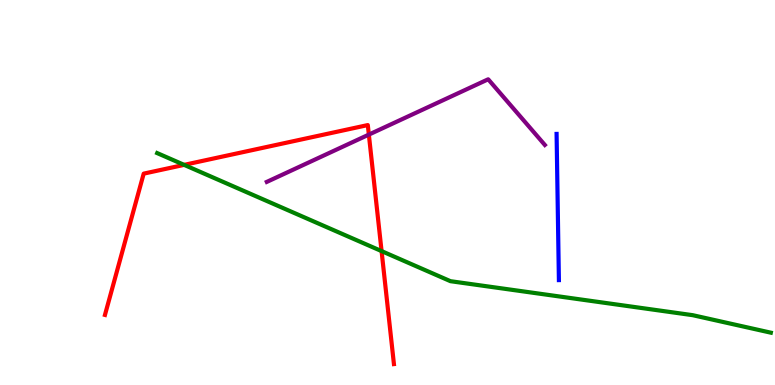[{'lines': ['blue', 'red'], 'intersections': []}, {'lines': ['green', 'red'], 'intersections': [{'x': 2.38, 'y': 5.72}, {'x': 4.92, 'y': 3.48}]}, {'lines': ['purple', 'red'], 'intersections': [{'x': 4.76, 'y': 6.5}]}, {'lines': ['blue', 'green'], 'intersections': []}, {'lines': ['blue', 'purple'], 'intersections': []}, {'lines': ['green', 'purple'], 'intersections': []}]